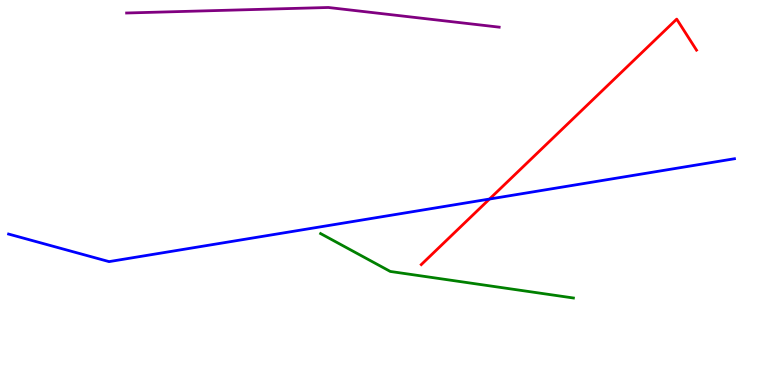[{'lines': ['blue', 'red'], 'intersections': [{'x': 6.32, 'y': 4.83}]}, {'lines': ['green', 'red'], 'intersections': []}, {'lines': ['purple', 'red'], 'intersections': []}, {'lines': ['blue', 'green'], 'intersections': []}, {'lines': ['blue', 'purple'], 'intersections': []}, {'lines': ['green', 'purple'], 'intersections': []}]